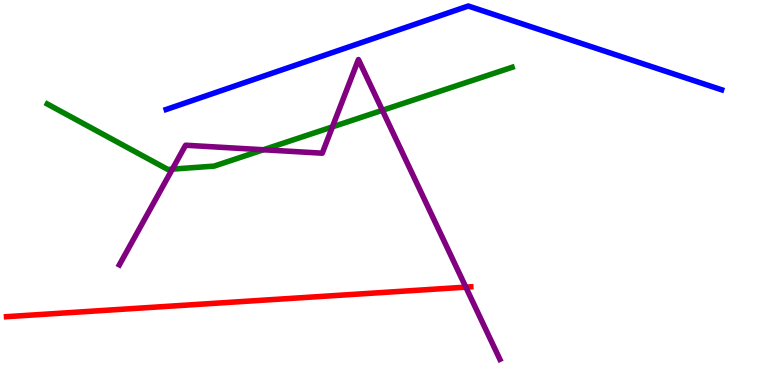[{'lines': ['blue', 'red'], 'intersections': []}, {'lines': ['green', 'red'], 'intersections': []}, {'lines': ['purple', 'red'], 'intersections': [{'x': 6.01, 'y': 2.54}]}, {'lines': ['blue', 'green'], 'intersections': []}, {'lines': ['blue', 'purple'], 'intersections': []}, {'lines': ['green', 'purple'], 'intersections': [{'x': 2.22, 'y': 5.61}, {'x': 3.4, 'y': 6.11}, {'x': 4.29, 'y': 6.7}, {'x': 4.93, 'y': 7.13}]}]